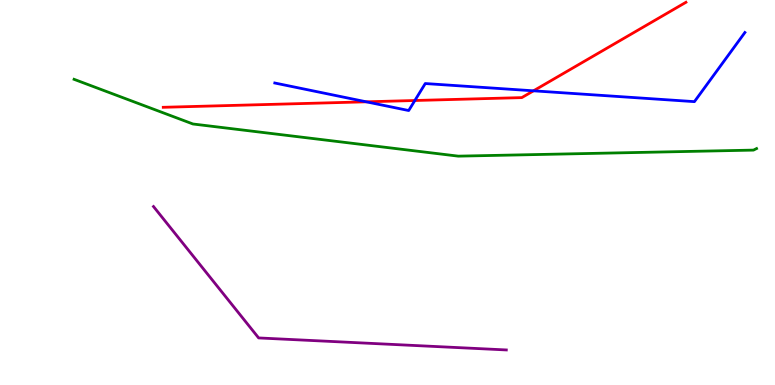[{'lines': ['blue', 'red'], 'intersections': [{'x': 4.73, 'y': 7.36}, {'x': 5.35, 'y': 7.39}, {'x': 6.88, 'y': 7.64}]}, {'lines': ['green', 'red'], 'intersections': []}, {'lines': ['purple', 'red'], 'intersections': []}, {'lines': ['blue', 'green'], 'intersections': []}, {'lines': ['blue', 'purple'], 'intersections': []}, {'lines': ['green', 'purple'], 'intersections': []}]